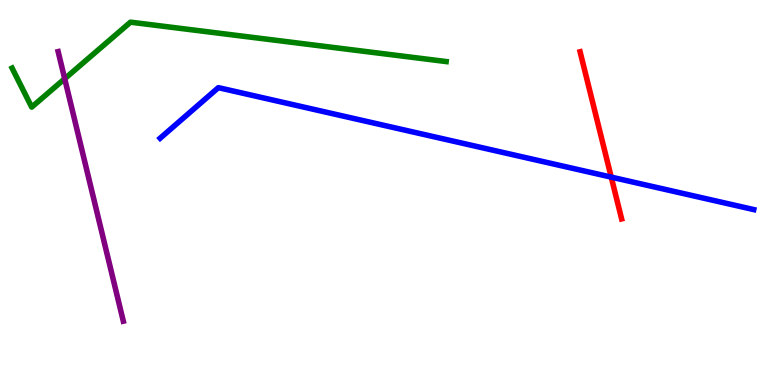[{'lines': ['blue', 'red'], 'intersections': [{'x': 7.89, 'y': 5.4}]}, {'lines': ['green', 'red'], 'intersections': []}, {'lines': ['purple', 'red'], 'intersections': []}, {'lines': ['blue', 'green'], 'intersections': []}, {'lines': ['blue', 'purple'], 'intersections': []}, {'lines': ['green', 'purple'], 'intersections': [{'x': 0.835, 'y': 7.95}]}]